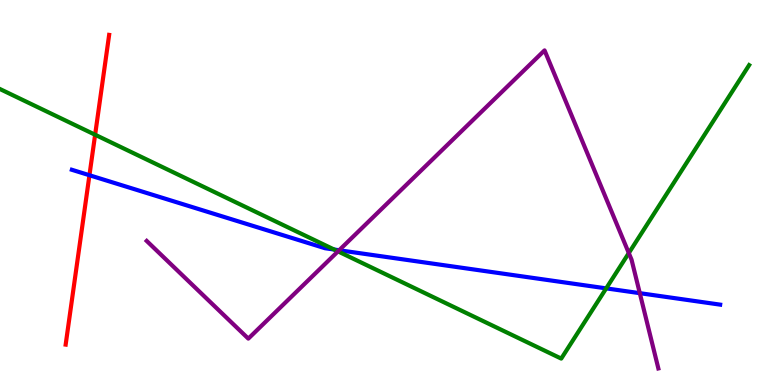[{'lines': ['blue', 'red'], 'intersections': [{'x': 1.15, 'y': 5.45}]}, {'lines': ['green', 'red'], 'intersections': [{'x': 1.23, 'y': 6.5}]}, {'lines': ['purple', 'red'], 'intersections': []}, {'lines': ['blue', 'green'], 'intersections': [{'x': 4.31, 'y': 3.52}, {'x': 7.82, 'y': 2.51}]}, {'lines': ['blue', 'purple'], 'intersections': [{'x': 4.38, 'y': 3.5}, {'x': 8.26, 'y': 2.39}]}, {'lines': ['green', 'purple'], 'intersections': [{'x': 4.36, 'y': 3.47}, {'x': 8.11, 'y': 3.43}]}]